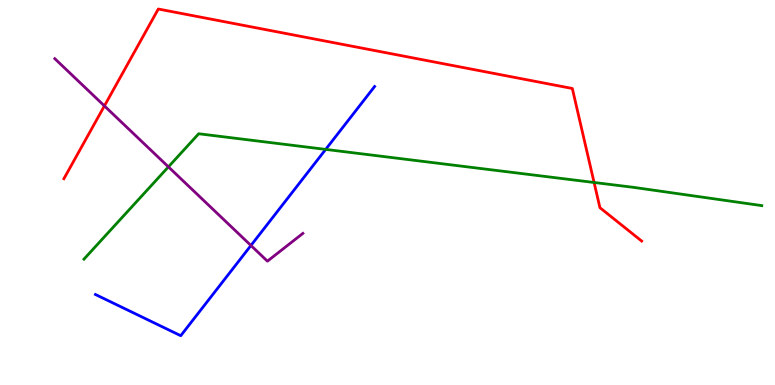[{'lines': ['blue', 'red'], 'intersections': []}, {'lines': ['green', 'red'], 'intersections': [{'x': 7.67, 'y': 5.26}]}, {'lines': ['purple', 'red'], 'intersections': [{'x': 1.35, 'y': 7.25}]}, {'lines': ['blue', 'green'], 'intersections': [{'x': 4.2, 'y': 6.12}]}, {'lines': ['blue', 'purple'], 'intersections': [{'x': 3.24, 'y': 3.62}]}, {'lines': ['green', 'purple'], 'intersections': [{'x': 2.17, 'y': 5.67}]}]